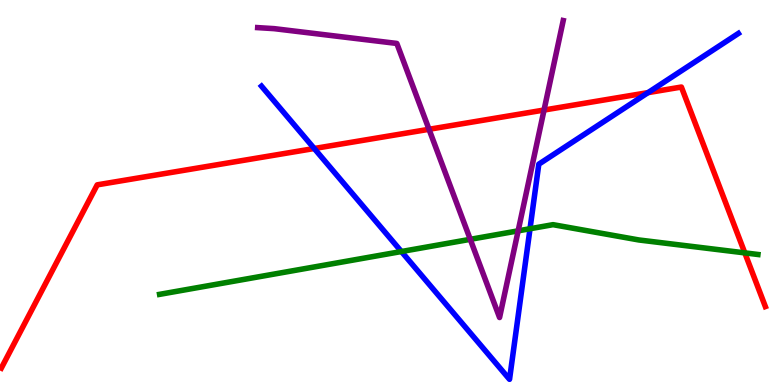[{'lines': ['blue', 'red'], 'intersections': [{'x': 4.05, 'y': 6.14}, {'x': 8.36, 'y': 7.59}]}, {'lines': ['green', 'red'], 'intersections': [{'x': 9.61, 'y': 3.43}]}, {'lines': ['purple', 'red'], 'intersections': [{'x': 5.54, 'y': 6.64}, {'x': 7.02, 'y': 7.14}]}, {'lines': ['blue', 'green'], 'intersections': [{'x': 5.18, 'y': 3.47}, {'x': 6.84, 'y': 4.06}]}, {'lines': ['blue', 'purple'], 'intersections': []}, {'lines': ['green', 'purple'], 'intersections': [{'x': 6.07, 'y': 3.78}, {'x': 6.69, 'y': 4.0}]}]